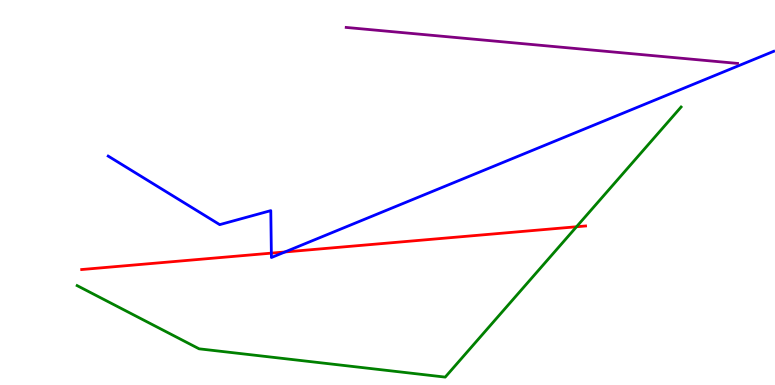[{'lines': ['blue', 'red'], 'intersections': [{'x': 3.5, 'y': 3.42}, {'x': 3.68, 'y': 3.46}]}, {'lines': ['green', 'red'], 'intersections': [{'x': 7.44, 'y': 4.11}]}, {'lines': ['purple', 'red'], 'intersections': []}, {'lines': ['blue', 'green'], 'intersections': []}, {'lines': ['blue', 'purple'], 'intersections': []}, {'lines': ['green', 'purple'], 'intersections': []}]